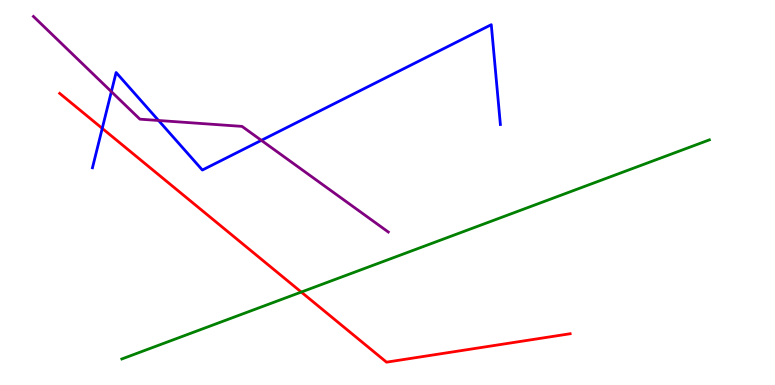[{'lines': ['blue', 'red'], 'intersections': [{'x': 1.32, 'y': 6.67}]}, {'lines': ['green', 'red'], 'intersections': [{'x': 3.89, 'y': 2.41}]}, {'lines': ['purple', 'red'], 'intersections': []}, {'lines': ['blue', 'green'], 'intersections': []}, {'lines': ['blue', 'purple'], 'intersections': [{'x': 1.44, 'y': 7.62}, {'x': 2.05, 'y': 6.87}, {'x': 3.37, 'y': 6.35}]}, {'lines': ['green', 'purple'], 'intersections': []}]